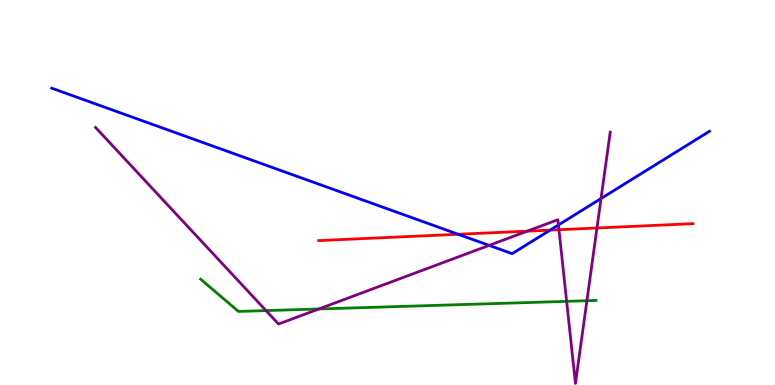[{'lines': ['blue', 'red'], 'intersections': [{'x': 5.91, 'y': 3.91}, {'x': 7.1, 'y': 4.02}]}, {'lines': ['green', 'red'], 'intersections': []}, {'lines': ['purple', 'red'], 'intersections': [{'x': 6.8, 'y': 4.0}, {'x': 7.21, 'y': 4.03}, {'x': 7.7, 'y': 4.08}]}, {'lines': ['blue', 'green'], 'intersections': []}, {'lines': ['blue', 'purple'], 'intersections': [{'x': 6.31, 'y': 3.63}, {'x': 7.21, 'y': 4.16}, {'x': 7.76, 'y': 4.84}]}, {'lines': ['green', 'purple'], 'intersections': [{'x': 3.43, 'y': 1.93}, {'x': 4.11, 'y': 1.97}, {'x': 7.31, 'y': 2.17}, {'x': 7.57, 'y': 2.19}]}]